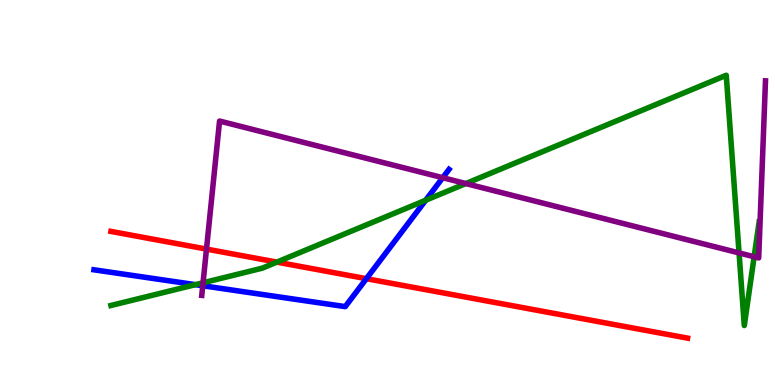[{'lines': ['blue', 'red'], 'intersections': [{'x': 4.73, 'y': 2.76}]}, {'lines': ['green', 'red'], 'intersections': [{'x': 3.57, 'y': 3.19}]}, {'lines': ['purple', 'red'], 'intersections': [{'x': 2.66, 'y': 3.53}]}, {'lines': ['blue', 'green'], 'intersections': [{'x': 2.52, 'y': 2.61}, {'x': 5.49, 'y': 4.8}]}, {'lines': ['blue', 'purple'], 'intersections': [{'x': 2.62, 'y': 2.58}, {'x': 5.71, 'y': 5.38}]}, {'lines': ['green', 'purple'], 'intersections': [{'x': 2.62, 'y': 2.66}, {'x': 6.01, 'y': 5.23}, {'x': 9.54, 'y': 3.43}, {'x': 9.73, 'y': 3.33}]}]